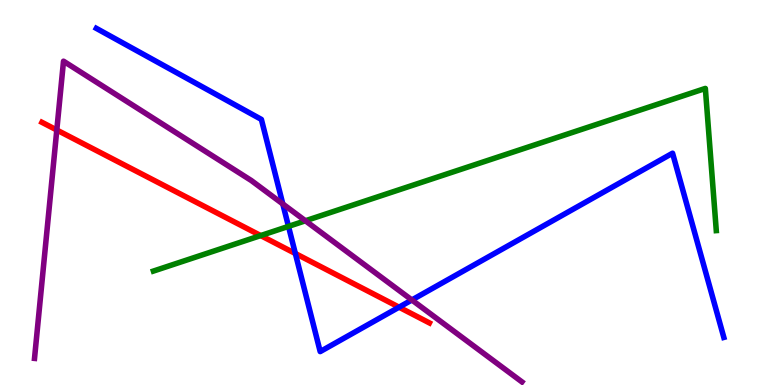[{'lines': ['blue', 'red'], 'intersections': [{'x': 3.81, 'y': 3.42}, {'x': 5.15, 'y': 2.02}]}, {'lines': ['green', 'red'], 'intersections': [{'x': 3.36, 'y': 3.88}]}, {'lines': ['purple', 'red'], 'intersections': [{'x': 0.733, 'y': 6.62}]}, {'lines': ['blue', 'green'], 'intersections': [{'x': 3.72, 'y': 4.12}]}, {'lines': ['blue', 'purple'], 'intersections': [{'x': 3.65, 'y': 4.7}, {'x': 5.31, 'y': 2.21}]}, {'lines': ['green', 'purple'], 'intersections': [{'x': 3.94, 'y': 4.27}]}]